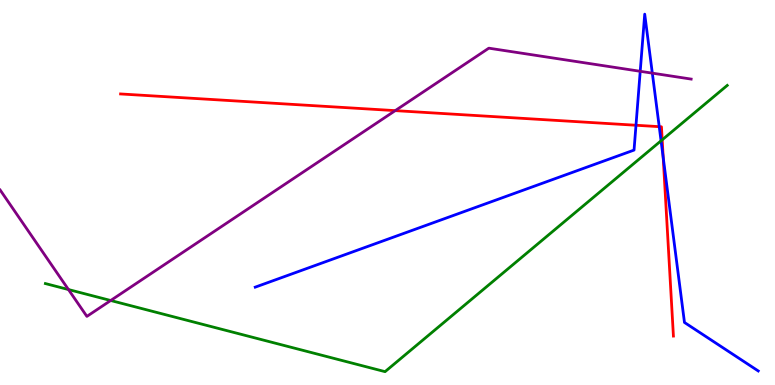[{'lines': ['blue', 'red'], 'intersections': [{'x': 8.21, 'y': 6.75}, {'x': 8.51, 'y': 6.71}, {'x': 8.56, 'y': 5.91}]}, {'lines': ['green', 'red'], 'intersections': [{'x': 8.54, 'y': 6.37}]}, {'lines': ['purple', 'red'], 'intersections': [{'x': 5.1, 'y': 7.13}]}, {'lines': ['blue', 'green'], 'intersections': [{'x': 8.53, 'y': 6.34}]}, {'lines': ['blue', 'purple'], 'intersections': [{'x': 8.26, 'y': 8.15}, {'x': 8.42, 'y': 8.1}]}, {'lines': ['green', 'purple'], 'intersections': [{'x': 0.883, 'y': 2.48}, {'x': 1.43, 'y': 2.19}]}]